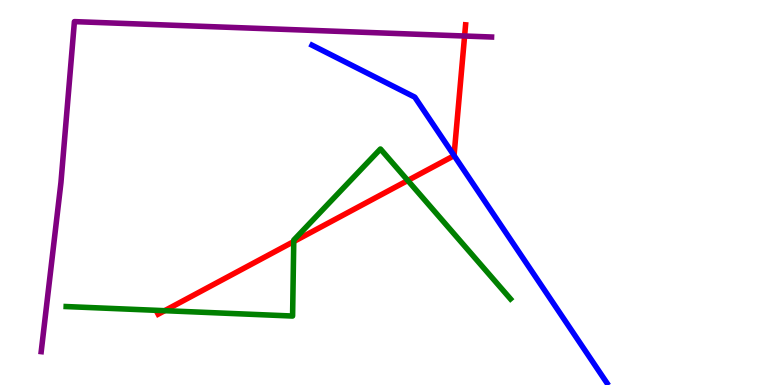[{'lines': ['blue', 'red'], 'intersections': [{'x': 5.86, 'y': 5.96}]}, {'lines': ['green', 'red'], 'intersections': [{'x': 2.12, 'y': 1.93}, {'x': 3.79, 'y': 3.73}, {'x': 5.26, 'y': 5.31}]}, {'lines': ['purple', 'red'], 'intersections': [{'x': 5.99, 'y': 9.06}]}, {'lines': ['blue', 'green'], 'intersections': []}, {'lines': ['blue', 'purple'], 'intersections': []}, {'lines': ['green', 'purple'], 'intersections': []}]